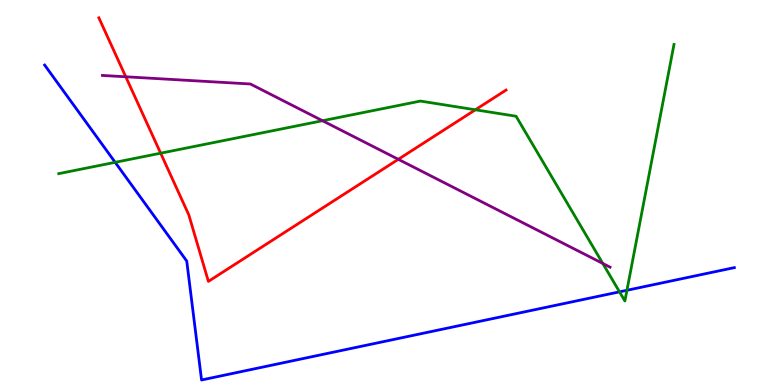[{'lines': ['blue', 'red'], 'intersections': []}, {'lines': ['green', 'red'], 'intersections': [{'x': 2.07, 'y': 6.02}, {'x': 6.13, 'y': 7.15}]}, {'lines': ['purple', 'red'], 'intersections': [{'x': 1.62, 'y': 8.01}, {'x': 5.14, 'y': 5.86}]}, {'lines': ['blue', 'green'], 'intersections': [{'x': 1.49, 'y': 5.78}, {'x': 7.99, 'y': 2.42}, {'x': 8.09, 'y': 2.46}]}, {'lines': ['blue', 'purple'], 'intersections': []}, {'lines': ['green', 'purple'], 'intersections': [{'x': 4.16, 'y': 6.86}, {'x': 7.78, 'y': 3.16}]}]